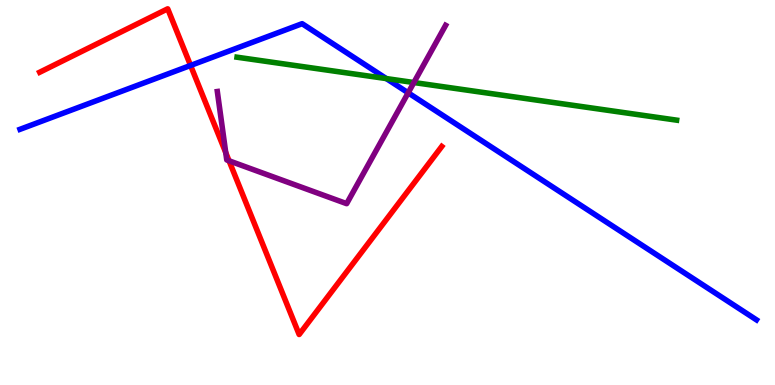[{'lines': ['blue', 'red'], 'intersections': [{'x': 2.46, 'y': 8.3}]}, {'lines': ['green', 'red'], 'intersections': []}, {'lines': ['purple', 'red'], 'intersections': [{'x': 2.91, 'y': 6.04}, {'x': 2.96, 'y': 5.82}]}, {'lines': ['blue', 'green'], 'intersections': [{'x': 4.99, 'y': 7.96}]}, {'lines': ['blue', 'purple'], 'intersections': [{'x': 5.27, 'y': 7.59}]}, {'lines': ['green', 'purple'], 'intersections': [{'x': 5.34, 'y': 7.86}]}]